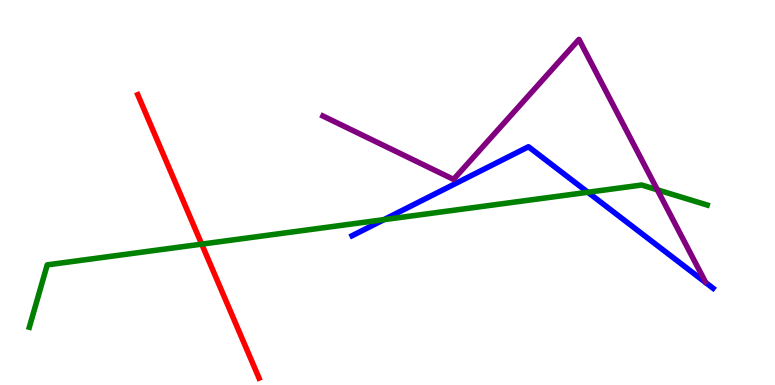[{'lines': ['blue', 'red'], 'intersections': []}, {'lines': ['green', 'red'], 'intersections': [{'x': 2.6, 'y': 3.66}]}, {'lines': ['purple', 'red'], 'intersections': []}, {'lines': ['blue', 'green'], 'intersections': [{'x': 4.95, 'y': 4.29}, {'x': 7.59, 'y': 5.01}]}, {'lines': ['blue', 'purple'], 'intersections': []}, {'lines': ['green', 'purple'], 'intersections': [{'x': 8.48, 'y': 5.07}]}]